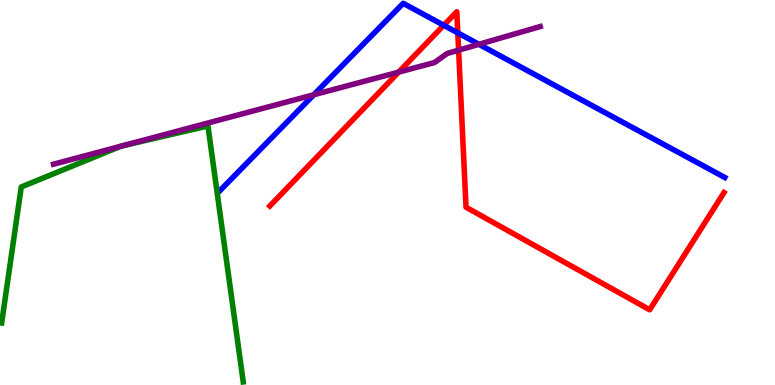[{'lines': ['blue', 'red'], 'intersections': [{'x': 5.73, 'y': 9.34}, {'x': 5.91, 'y': 9.15}]}, {'lines': ['green', 'red'], 'intersections': []}, {'lines': ['purple', 'red'], 'intersections': [{'x': 5.14, 'y': 8.13}, {'x': 5.92, 'y': 8.7}]}, {'lines': ['blue', 'green'], 'intersections': []}, {'lines': ['blue', 'purple'], 'intersections': [{'x': 4.05, 'y': 7.54}, {'x': 6.18, 'y': 8.85}]}, {'lines': ['green', 'purple'], 'intersections': [{'x': 1.56, 'y': 6.2}, {'x': 1.58, 'y': 6.21}]}]